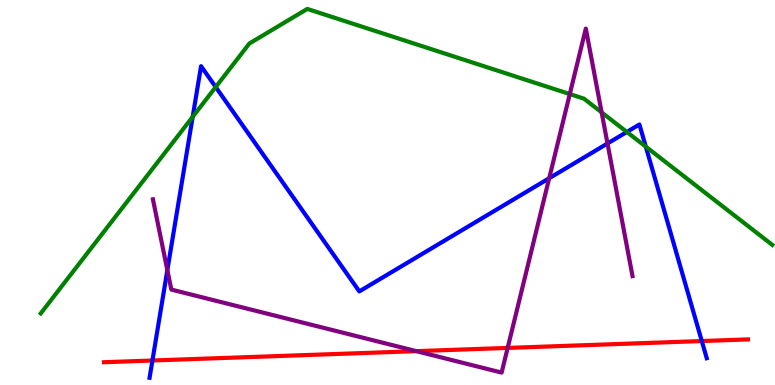[{'lines': ['blue', 'red'], 'intersections': [{'x': 1.97, 'y': 0.636}, {'x': 9.06, 'y': 1.14}]}, {'lines': ['green', 'red'], 'intersections': []}, {'lines': ['purple', 'red'], 'intersections': [{'x': 5.37, 'y': 0.879}, {'x': 6.55, 'y': 0.963}]}, {'lines': ['blue', 'green'], 'intersections': [{'x': 2.49, 'y': 6.97}, {'x': 2.78, 'y': 7.74}, {'x': 8.09, 'y': 6.57}, {'x': 8.33, 'y': 6.19}]}, {'lines': ['blue', 'purple'], 'intersections': [{'x': 2.16, 'y': 2.98}, {'x': 7.09, 'y': 5.37}, {'x': 7.84, 'y': 6.27}]}, {'lines': ['green', 'purple'], 'intersections': [{'x': 7.35, 'y': 7.56}, {'x': 7.76, 'y': 7.08}]}]